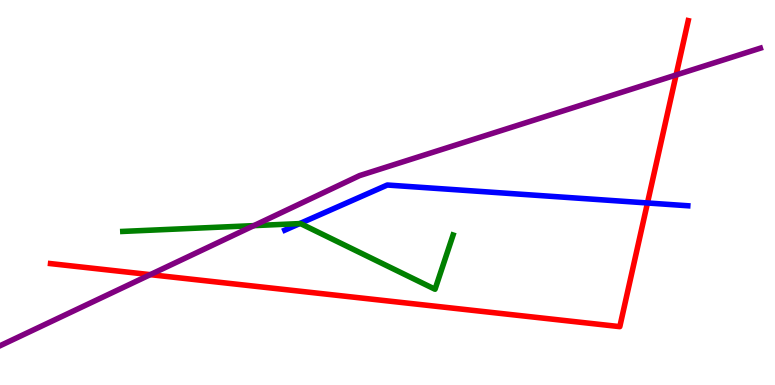[{'lines': ['blue', 'red'], 'intersections': [{'x': 8.35, 'y': 4.73}]}, {'lines': ['green', 'red'], 'intersections': []}, {'lines': ['purple', 'red'], 'intersections': [{'x': 1.94, 'y': 2.87}, {'x': 8.72, 'y': 8.05}]}, {'lines': ['blue', 'green'], 'intersections': [{'x': 3.87, 'y': 4.19}]}, {'lines': ['blue', 'purple'], 'intersections': []}, {'lines': ['green', 'purple'], 'intersections': [{'x': 3.28, 'y': 4.14}]}]